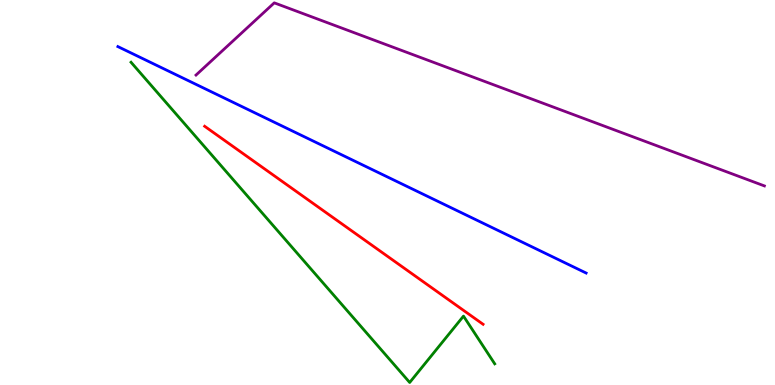[{'lines': ['blue', 'red'], 'intersections': []}, {'lines': ['green', 'red'], 'intersections': []}, {'lines': ['purple', 'red'], 'intersections': []}, {'lines': ['blue', 'green'], 'intersections': []}, {'lines': ['blue', 'purple'], 'intersections': []}, {'lines': ['green', 'purple'], 'intersections': []}]